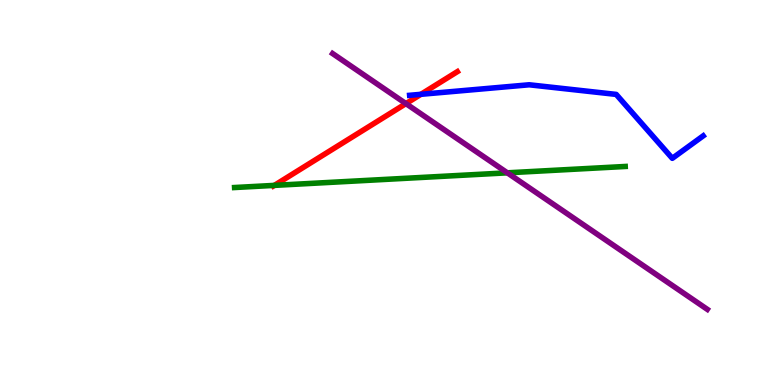[{'lines': ['blue', 'red'], 'intersections': [{'x': 5.43, 'y': 7.55}]}, {'lines': ['green', 'red'], 'intersections': [{'x': 3.54, 'y': 5.18}]}, {'lines': ['purple', 'red'], 'intersections': [{'x': 5.24, 'y': 7.31}]}, {'lines': ['blue', 'green'], 'intersections': []}, {'lines': ['blue', 'purple'], 'intersections': []}, {'lines': ['green', 'purple'], 'intersections': [{'x': 6.55, 'y': 5.51}]}]